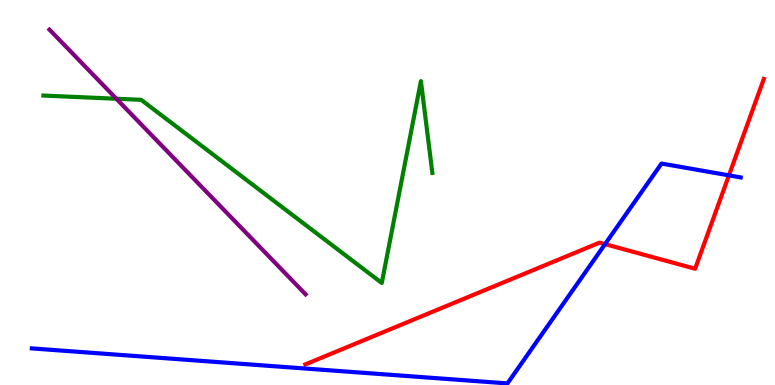[{'lines': ['blue', 'red'], 'intersections': [{'x': 7.81, 'y': 3.66}, {'x': 9.41, 'y': 5.45}]}, {'lines': ['green', 'red'], 'intersections': []}, {'lines': ['purple', 'red'], 'intersections': []}, {'lines': ['blue', 'green'], 'intersections': []}, {'lines': ['blue', 'purple'], 'intersections': []}, {'lines': ['green', 'purple'], 'intersections': [{'x': 1.5, 'y': 7.44}]}]